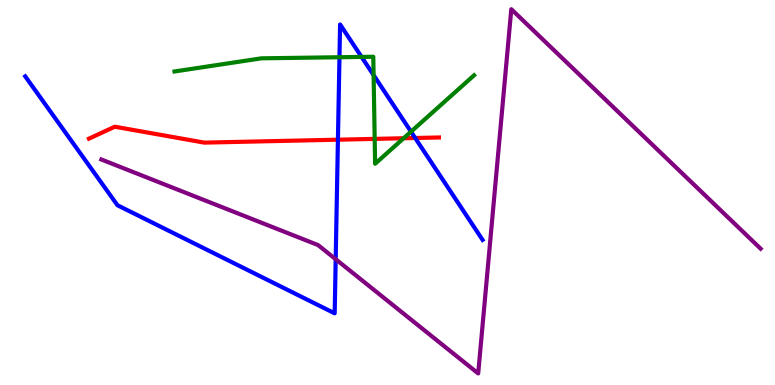[{'lines': ['blue', 'red'], 'intersections': [{'x': 4.36, 'y': 6.37}, {'x': 5.36, 'y': 6.42}]}, {'lines': ['green', 'red'], 'intersections': [{'x': 4.83, 'y': 6.39}, {'x': 5.21, 'y': 6.41}]}, {'lines': ['purple', 'red'], 'intersections': []}, {'lines': ['blue', 'green'], 'intersections': [{'x': 4.38, 'y': 8.51}, {'x': 4.67, 'y': 8.52}, {'x': 4.82, 'y': 8.05}, {'x': 5.3, 'y': 6.58}]}, {'lines': ['blue', 'purple'], 'intersections': [{'x': 4.33, 'y': 3.27}]}, {'lines': ['green', 'purple'], 'intersections': []}]